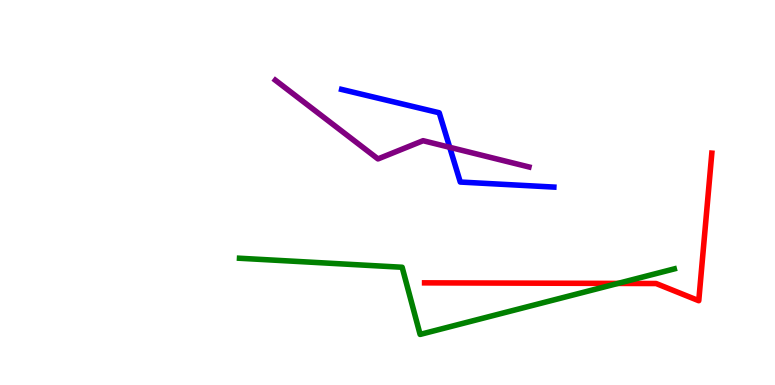[{'lines': ['blue', 'red'], 'intersections': []}, {'lines': ['green', 'red'], 'intersections': [{'x': 7.97, 'y': 2.64}]}, {'lines': ['purple', 'red'], 'intersections': []}, {'lines': ['blue', 'green'], 'intersections': []}, {'lines': ['blue', 'purple'], 'intersections': [{'x': 5.8, 'y': 6.17}]}, {'lines': ['green', 'purple'], 'intersections': []}]